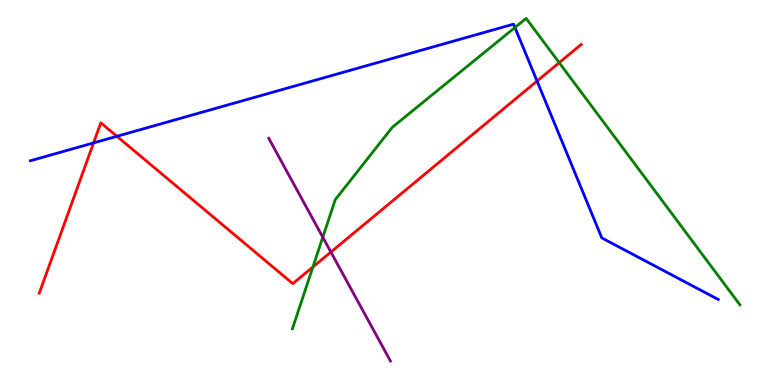[{'lines': ['blue', 'red'], 'intersections': [{'x': 1.21, 'y': 6.29}, {'x': 1.51, 'y': 6.46}, {'x': 6.93, 'y': 7.89}]}, {'lines': ['green', 'red'], 'intersections': [{'x': 4.04, 'y': 3.07}, {'x': 7.22, 'y': 8.37}]}, {'lines': ['purple', 'red'], 'intersections': [{'x': 4.27, 'y': 3.45}]}, {'lines': ['blue', 'green'], 'intersections': [{'x': 6.64, 'y': 9.29}]}, {'lines': ['blue', 'purple'], 'intersections': []}, {'lines': ['green', 'purple'], 'intersections': [{'x': 4.17, 'y': 3.84}]}]